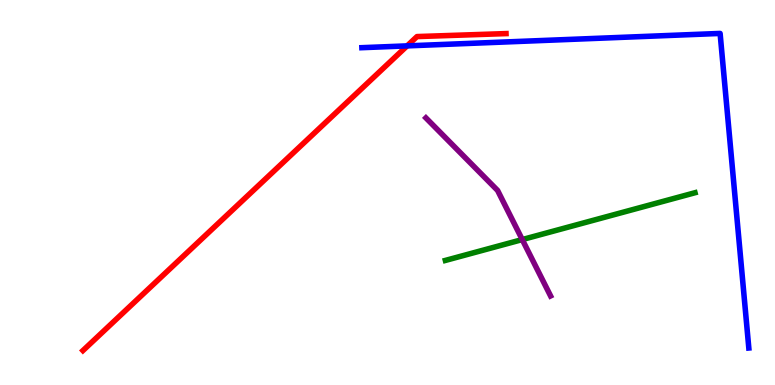[{'lines': ['blue', 'red'], 'intersections': [{'x': 5.25, 'y': 8.81}]}, {'lines': ['green', 'red'], 'intersections': []}, {'lines': ['purple', 'red'], 'intersections': []}, {'lines': ['blue', 'green'], 'intersections': []}, {'lines': ['blue', 'purple'], 'intersections': []}, {'lines': ['green', 'purple'], 'intersections': [{'x': 6.74, 'y': 3.78}]}]